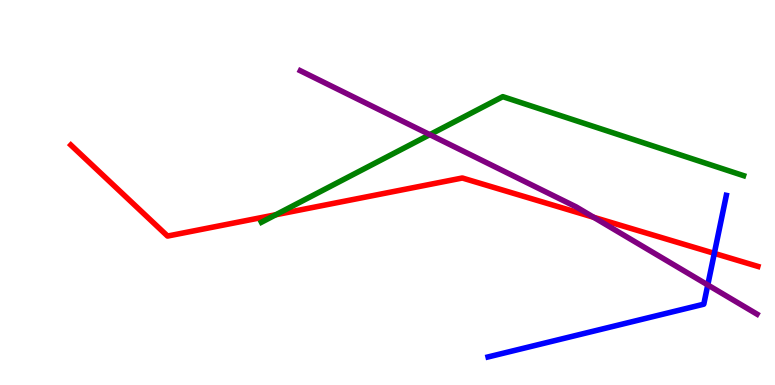[{'lines': ['blue', 'red'], 'intersections': [{'x': 9.22, 'y': 3.42}]}, {'lines': ['green', 'red'], 'intersections': [{'x': 3.56, 'y': 4.42}]}, {'lines': ['purple', 'red'], 'intersections': [{'x': 7.66, 'y': 4.36}]}, {'lines': ['blue', 'green'], 'intersections': []}, {'lines': ['blue', 'purple'], 'intersections': [{'x': 9.13, 'y': 2.6}]}, {'lines': ['green', 'purple'], 'intersections': [{'x': 5.55, 'y': 6.5}]}]